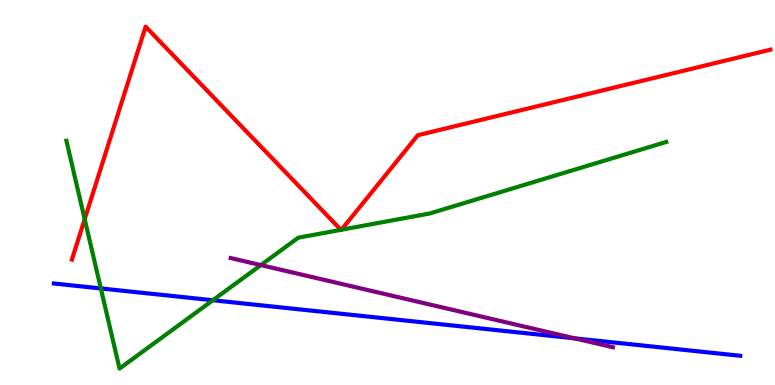[{'lines': ['blue', 'red'], 'intersections': []}, {'lines': ['green', 'red'], 'intersections': [{'x': 1.09, 'y': 4.31}, {'x': 4.4, 'y': 4.03}, {'x': 4.41, 'y': 4.03}]}, {'lines': ['purple', 'red'], 'intersections': []}, {'lines': ['blue', 'green'], 'intersections': [{'x': 1.3, 'y': 2.51}, {'x': 2.75, 'y': 2.2}]}, {'lines': ['blue', 'purple'], 'intersections': [{'x': 7.42, 'y': 1.21}]}, {'lines': ['green', 'purple'], 'intersections': [{'x': 3.37, 'y': 3.11}]}]